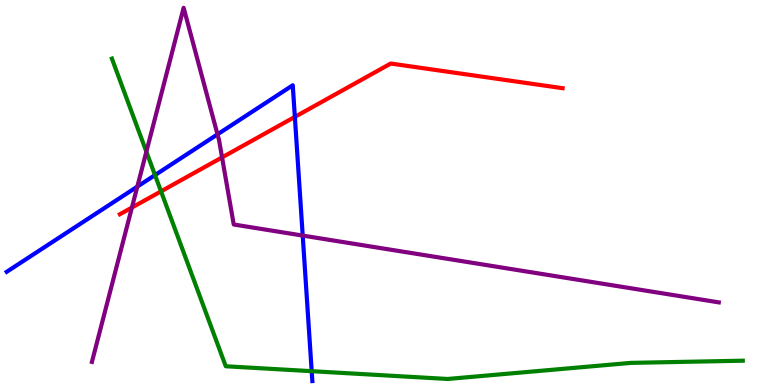[{'lines': ['blue', 'red'], 'intersections': [{'x': 3.8, 'y': 6.96}]}, {'lines': ['green', 'red'], 'intersections': [{'x': 2.08, 'y': 5.03}]}, {'lines': ['purple', 'red'], 'intersections': [{'x': 1.7, 'y': 4.61}, {'x': 2.87, 'y': 5.91}]}, {'lines': ['blue', 'green'], 'intersections': [{'x': 2.0, 'y': 5.45}, {'x': 4.02, 'y': 0.359}]}, {'lines': ['blue', 'purple'], 'intersections': [{'x': 1.77, 'y': 5.15}, {'x': 2.81, 'y': 6.51}, {'x': 3.91, 'y': 3.88}]}, {'lines': ['green', 'purple'], 'intersections': [{'x': 1.89, 'y': 6.06}]}]